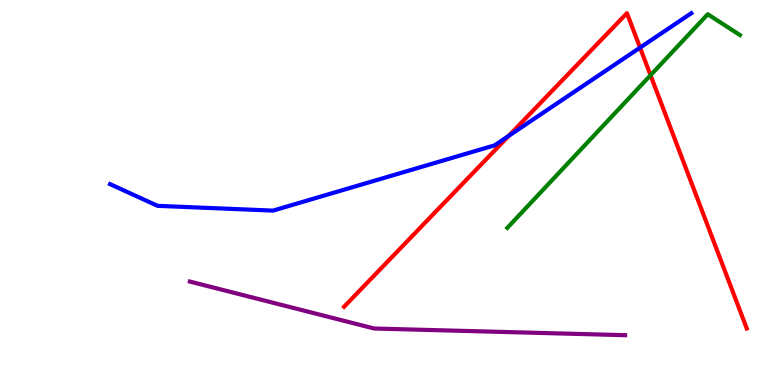[{'lines': ['blue', 'red'], 'intersections': [{'x': 6.57, 'y': 6.47}, {'x': 8.26, 'y': 8.76}]}, {'lines': ['green', 'red'], 'intersections': [{'x': 8.39, 'y': 8.05}]}, {'lines': ['purple', 'red'], 'intersections': []}, {'lines': ['blue', 'green'], 'intersections': []}, {'lines': ['blue', 'purple'], 'intersections': []}, {'lines': ['green', 'purple'], 'intersections': []}]